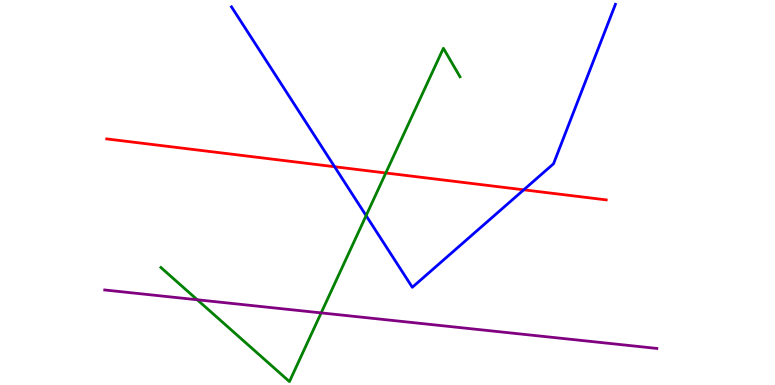[{'lines': ['blue', 'red'], 'intersections': [{'x': 4.32, 'y': 5.67}, {'x': 6.76, 'y': 5.07}]}, {'lines': ['green', 'red'], 'intersections': [{'x': 4.98, 'y': 5.51}]}, {'lines': ['purple', 'red'], 'intersections': []}, {'lines': ['blue', 'green'], 'intersections': [{'x': 4.72, 'y': 4.4}]}, {'lines': ['blue', 'purple'], 'intersections': []}, {'lines': ['green', 'purple'], 'intersections': [{'x': 2.55, 'y': 2.21}, {'x': 4.14, 'y': 1.87}]}]